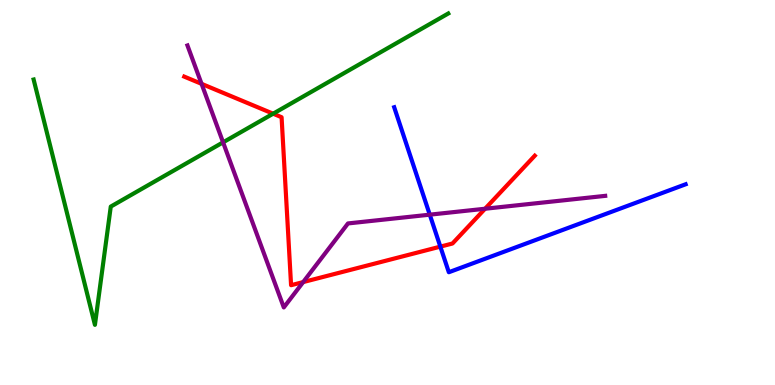[{'lines': ['blue', 'red'], 'intersections': [{'x': 5.68, 'y': 3.59}]}, {'lines': ['green', 'red'], 'intersections': [{'x': 3.52, 'y': 7.05}]}, {'lines': ['purple', 'red'], 'intersections': [{'x': 2.6, 'y': 7.82}, {'x': 3.91, 'y': 2.67}, {'x': 6.26, 'y': 4.58}]}, {'lines': ['blue', 'green'], 'intersections': []}, {'lines': ['blue', 'purple'], 'intersections': [{'x': 5.55, 'y': 4.42}]}, {'lines': ['green', 'purple'], 'intersections': [{'x': 2.88, 'y': 6.3}]}]